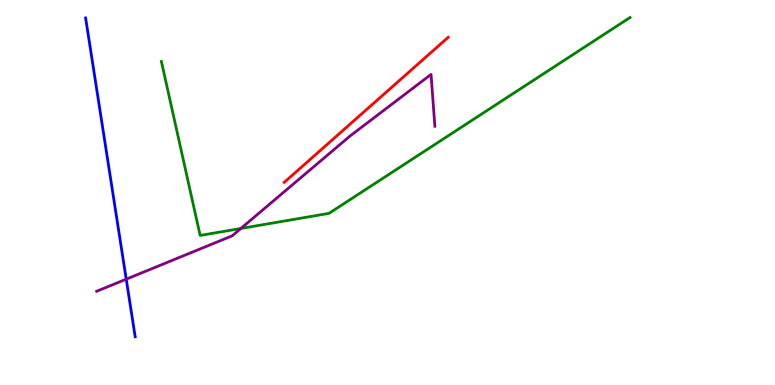[{'lines': ['blue', 'red'], 'intersections': []}, {'lines': ['green', 'red'], 'intersections': []}, {'lines': ['purple', 'red'], 'intersections': []}, {'lines': ['blue', 'green'], 'intersections': []}, {'lines': ['blue', 'purple'], 'intersections': [{'x': 1.63, 'y': 2.75}]}, {'lines': ['green', 'purple'], 'intersections': [{'x': 3.11, 'y': 4.07}]}]